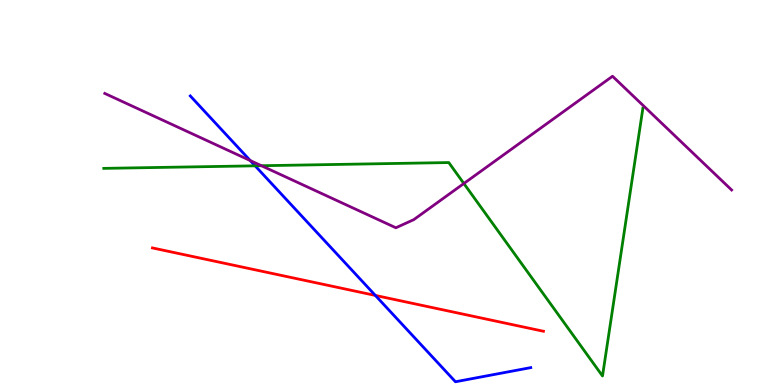[{'lines': ['blue', 'red'], 'intersections': [{'x': 4.84, 'y': 2.33}]}, {'lines': ['green', 'red'], 'intersections': []}, {'lines': ['purple', 'red'], 'intersections': []}, {'lines': ['blue', 'green'], 'intersections': [{'x': 3.29, 'y': 5.69}]}, {'lines': ['blue', 'purple'], 'intersections': [{'x': 3.23, 'y': 5.83}]}, {'lines': ['green', 'purple'], 'intersections': [{'x': 3.37, 'y': 5.7}, {'x': 5.99, 'y': 5.23}]}]